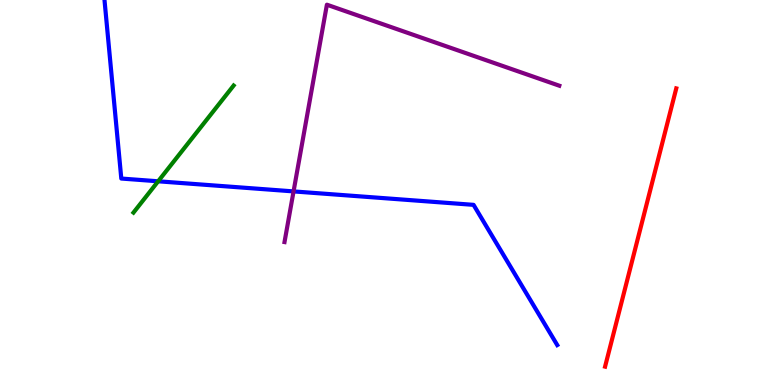[{'lines': ['blue', 'red'], 'intersections': []}, {'lines': ['green', 'red'], 'intersections': []}, {'lines': ['purple', 'red'], 'intersections': []}, {'lines': ['blue', 'green'], 'intersections': [{'x': 2.04, 'y': 5.29}]}, {'lines': ['blue', 'purple'], 'intersections': [{'x': 3.79, 'y': 5.03}]}, {'lines': ['green', 'purple'], 'intersections': []}]